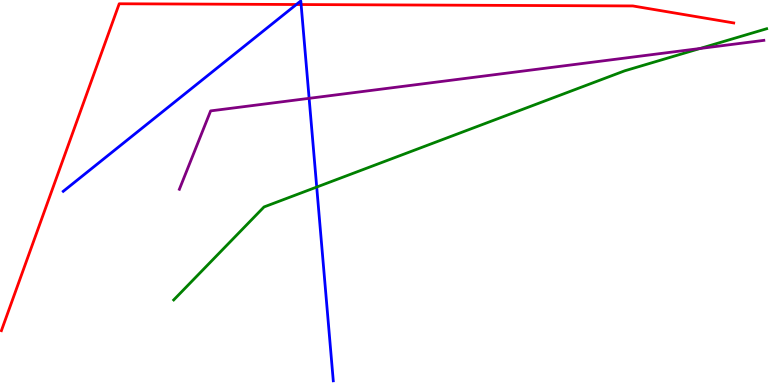[{'lines': ['blue', 'red'], 'intersections': [{'x': 3.82, 'y': 9.88}, {'x': 3.89, 'y': 9.88}]}, {'lines': ['green', 'red'], 'intersections': []}, {'lines': ['purple', 'red'], 'intersections': []}, {'lines': ['blue', 'green'], 'intersections': [{'x': 4.09, 'y': 5.14}]}, {'lines': ['blue', 'purple'], 'intersections': [{'x': 3.99, 'y': 7.45}]}, {'lines': ['green', 'purple'], 'intersections': [{'x': 9.03, 'y': 8.74}]}]